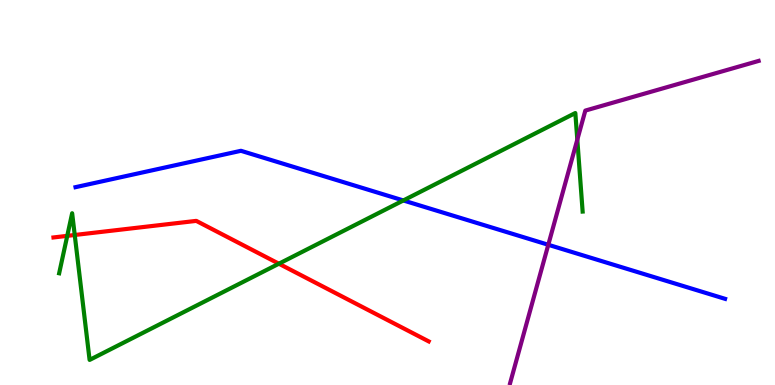[{'lines': ['blue', 'red'], 'intersections': []}, {'lines': ['green', 'red'], 'intersections': [{'x': 0.868, 'y': 3.87}, {'x': 0.964, 'y': 3.9}, {'x': 3.6, 'y': 3.15}]}, {'lines': ['purple', 'red'], 'intersections': []}, {'lines': ['blue', 'green'], 'intersections': [{'x': 5.2, 'y': 4.79}]}, {'lines': ['blue', 'purple'], 'intersections': [{'x': 7.07, 'y': 3.64}]}, {'lines': ['green', 'purple'], 'intersections': [{'x': 7.45, 'y': 6.37}]}]